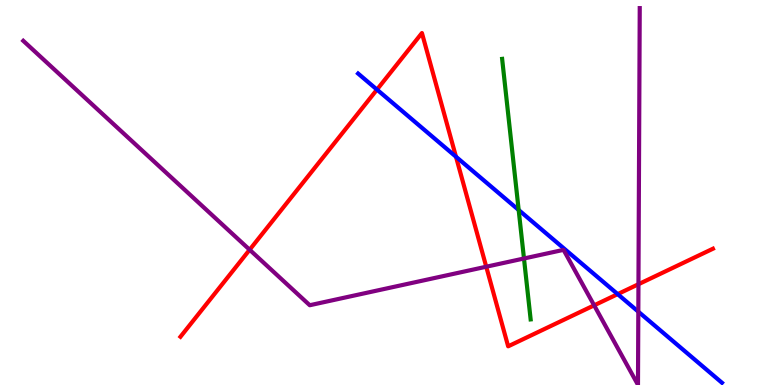[{'lines': ['blue', 'red'], 'intersections': [{'x': 4.86, 'y': 7.67}, {'x': 5.88, 'y': 5.93}, {'x': 7.97, 'y': 2.36}]}, {'lines': ['green', 'red'], 'intersections': []}, {'lines': ['purple', 'red'], 'intersections': [{'x': 3.22, 'y': 3.51}, {'x': 6.27, 'y': 3.07}, {'x': 7.67, 'y': 2.07}, {'x': 8.24, 'y': 2.62}]}, {'lines': ['blue', 'green'], 'intersections': [{'x': 6.69, 'y': 4.55}]}, {'lines': ['blue', 'purple'], 'intersections': [{'x': 8.24, 'y': 1.9}]}, {'lines': ['green', 'purple'], 'intersections': [{'x': 6.76, 'y': 3.29}]}]